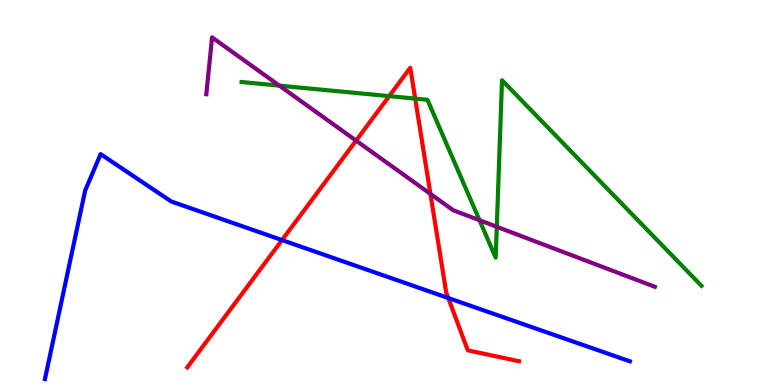[{'lines': ['blue', 'red'], 'intersections': [{'x': 3.64, 'y': 3.76}, {'x': 5.78, 'y': 2.26}]}, {'lines': ['green', 'red'], 'intersections': [{'x': 5.02, 'y': 7.5}, {'x': 5.36, 'y': 7.44}]}, {'lines': ['purple', 'red'], 'intersections': [{'x': 4.59, 'y': 6.35}, {'x': 5.55, 'y': 4.96}]}, {'lines': ['blue', 'green'], 'intersections': []}, {'lines': ['blue', 'purple'], 'intersections': []}, {'lines': ['green', 'purple'], 'intersections': [{'x': 3.6, 'y': 7.78}, {'x': 6.19, 'y': 4.28}, {'x': 6.41, 'y': 4.11}]}]